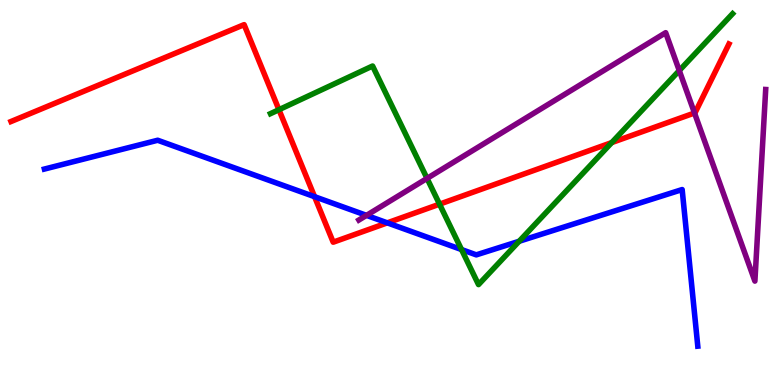[{'lines': ['blue', 'red'], 'intersections': [{'x': 4.06, 'y': 4.89}, {'x': 5.0, 'y': 4.21}]}, {'lines': ['green', 'red'], 'intersections': [{'x': 3.6, 'y': 7.15}, {'x': 5.67, 'y': 4.7}, {'x': 7.89, 'y': 6.3}]}, {'lines': ['purple', 'red'], 'intersections': [{'x': 8.96, 'y': 7.07}]}, {'lines': ['blue', 'green'], 'intersections': [{'x': 5.96, 'y': 3.52}, {'x': 6.7, 'y': 3.73}]}, {'lines': ['blue', 'purple'], 'intersections': [{'x': 4.73, 'y': 4.41}]}, {'lines': ['green', 'purple'], 'intersections': [{'x': 5.51, 'y': 5.37}, {'x': 8.76, 'y': 8.17}]}]